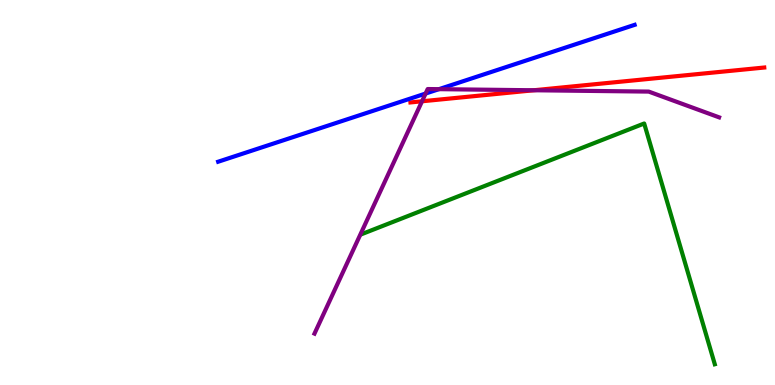[{'lines': ['blue', 'red'], 'intersections': []}, {'lines': ['green', 'red'], 'intersections': []}, {'lines': ['purple', 'red'], 'intersections': [{'x': 5.45, 'y': 7.37}, {'x': 6.89, 'y': 7.66}]}, {'lines': ['blue', 'green'], 'intersections': []}, {'lines': ['blue', 'purple'], 'intersections': [{'x': 5.49, 'y': 7.57}, {'x': 5.66, 'y': 7.68}]}, {'lines': ['green', 'purple'], 'intersections': []}]